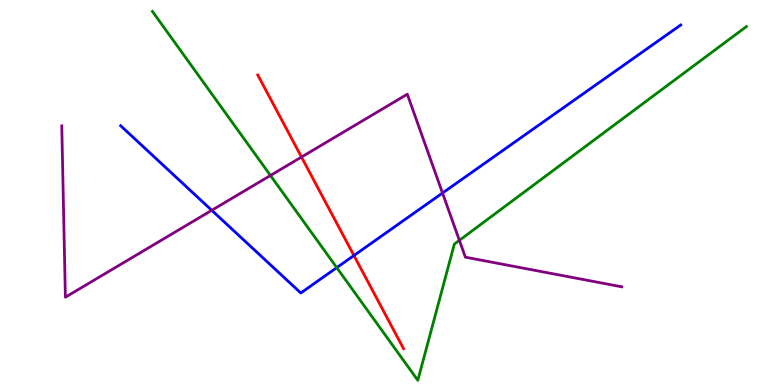[{'lines': ['blue', 'red'], 'intersections': [{'x': 4.57, 'y': 3.36}]}, {'lines': ['green', 'red'], 'intersections': []}, {'lines': ['purple', 'red'], 'intersections': [{'x': 3.89, 'y': 5.92}]}, {'lines': ['blue', 'green'], 'intersections': [{'x': 4.35, 'y': 3.05}]}, {'lines': ['blue', 'purple'], 'intersections': [{'x': 2.73, 'y': 4.54}, {'x': 5.71, 'y': 4.99}]}, {'lines': ['green', 'purple'], 'intersections': [{'x': 3.49, 'y': 5.44}, {'x': 5.93, 'y': 3.76}]}]